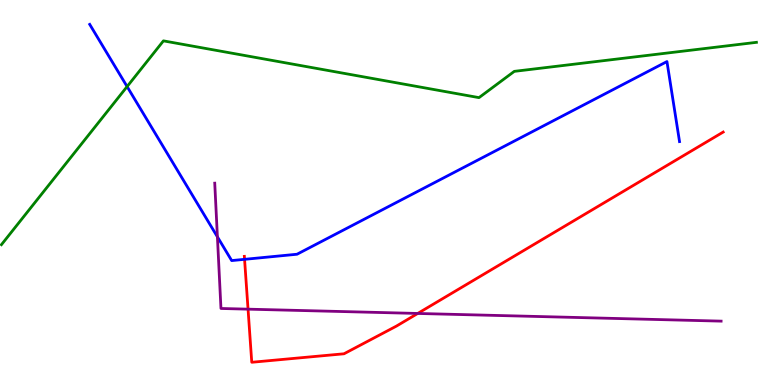[{'lines': ['blue', 'red'], 'intersections': [{'x': 3.16, 'y': 3.26}]}, {'lines': ['green', 'red'], 'intersections': []}, {'lines': ['purple', 'red'], 'intersections': [{'x': 3.2, 'y': 1.97}, {'x': 5.39, 'y': 1.86}]}, {'lines': ['blue', 'green'], 'intersections': [{'x': 1.64, 'y': 7.75}]}, {'lines': ['blue', 'purple'], 'intersections': [{'x': 2.81, 'y': 3.85}]}, {'lines': ['green', 'purple'], 'intersections': []}]